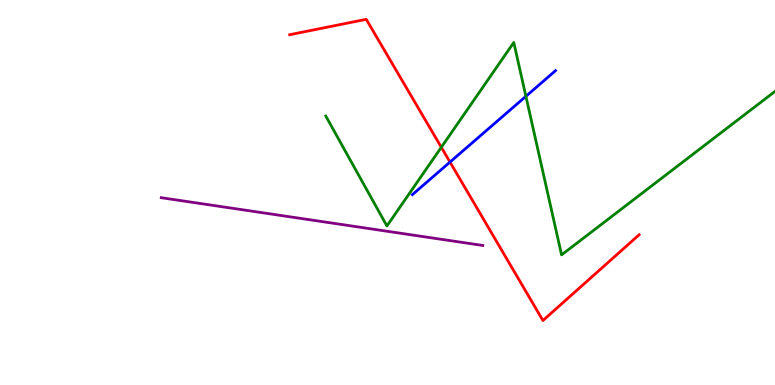[{'lines': ['blue', 'red'], 'intersections': [{'x': 5.81, 'y': 5.79}]}, {'lines': ['green', 'red'], 'intersections': [{'x': 5.69, 'y': 6.17}]}, {'lines': ['purple', 'red'], 'intersections': []}, {'lines': ['blue', 'green'], 'intersections': [{'x': 6.79, 'y': 7.5}]}, {'lines': ['blue', 'purple'], 'intersections': []}, {'lines': ['green', 'purple'], 'intersections': []}]